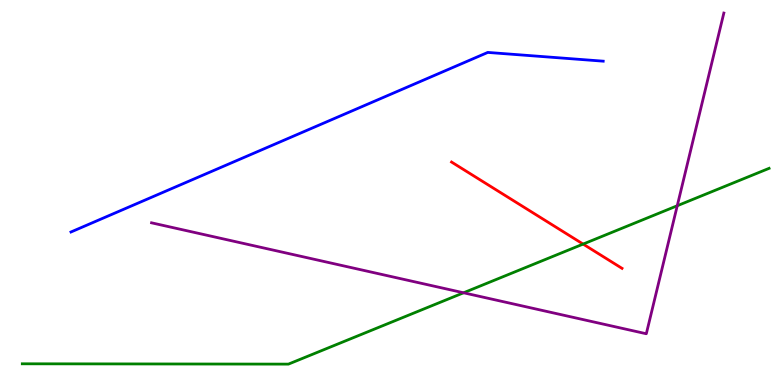[{'lines': ['blue', 'red'], 'intersections': []}, {'lines': ['green', 'red'], 'intersections': [{'x': 7.52, 'y': 3.66}]}, {'lines': ['purple', 'red'], 'intersections': []}, {'lines': ['blue', 'green'], 'intersections': []}, {'lines': ['blue', 'purple'], 'intersections': []}, {'lines': ['green', 'purple'], 'intersections': [{'x': 5.98, 'y': 2.4}, {'x': 8.74, 'y': 4.66}]}]